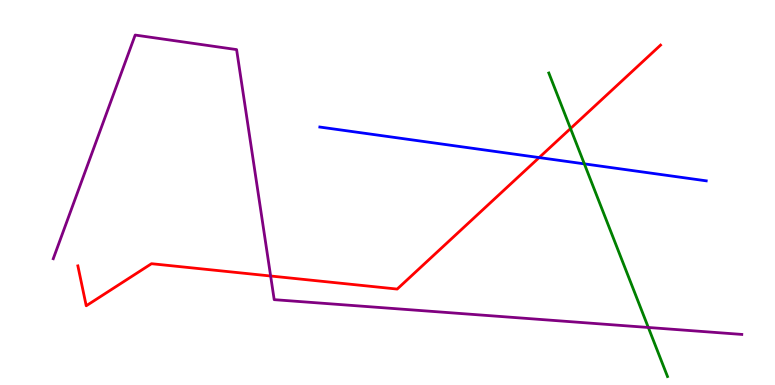[{'lines': ['blue', 'red'], 'intersections': [{'x': 6.96, 'y': 5.91}]}, {'lines': ['green', 'red'], 'intersections': [{'x': 7.36, 'y': 6.66}]}, {'lines': ['purple', 'red'], 'intersections': [{'x': 3.49, 'y': 2.83}]}, {'lines': ['blue', 'green'], 'intersections': [{'x': 7.54, 'y': 5.74}]}, {'lines': ['blue', 'purple'], 'intersections': []}, {'lines': ['green', 'purple'], 'intersections': [{'x': 8.37, 'y': 1.49}]}]